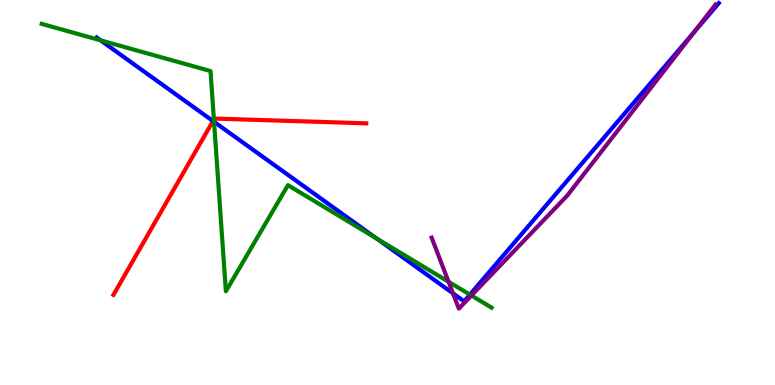[{'lines': ['blue', 'red'], 'intersections': [{'x': 2.75, 'y': 6.86}]}, {'lines': ['green', 'red'], 'intersections': [{'x': 2.76, 'y': 6.9}]}, {'lines': ['purple', 'red'], 'intersections': []}, {'lines': ['blue', 'green'], 'intersections': [{'x': 1.3, 'y': 8.95}, {'x': 2.76, 'y': 6.84}, {'x': 4.86, 'y': 3.81}, {'x': 6.06, 'y': 2.35}]}, {'lines': ['blue', 'purple'], 'intersections': [{'x': 5.84, 'y': 2.38}, {'x': 8.96, 'y': 9.17}]}, {'lines': ['green', 'purple'], 'intersections': [{'x': 5.79, 'y': 2.68}, {'x': 6.08, 'y': 2.32}]}]